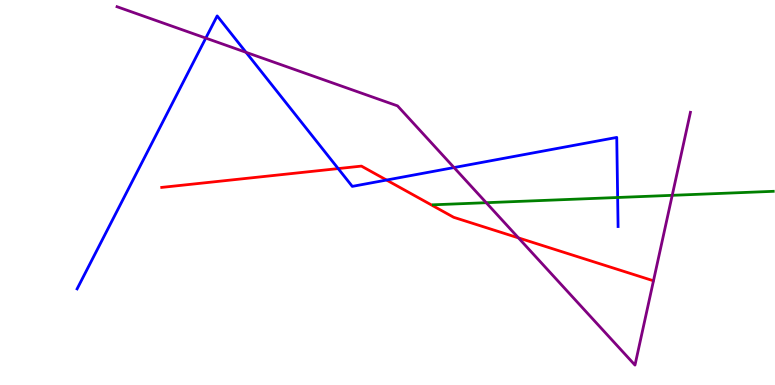[{'lines': ['blue', 'red'], 'intersections': [{'x': 4.36, 'y': 5.62}, {'x': 4.99, 'y': 5.32}]}, {'lines': ['green', 'red'], 'intersections': []}, {'lines': ['purple', 'red'], 'intersections': [{'x': 6.69, 'y': 3.82}]}, {'lines': ['blue', 'green'], 'intersections': [{'x': 7.97, 'y': 4.87}]}, {'lines': ['blue', 'purple'], 'intersections': [{'x': 2.66, 'y': 9.01}, {'x': 3.17, 'y': 8.64}, {'x': 5.86, 'y': 5.65}]}, {'lines': ['green', 'purple'], 'intersections': [{'x': 6.27, 'y': 4.74}, {'x': 8.67, 'y': 4.93}]}]